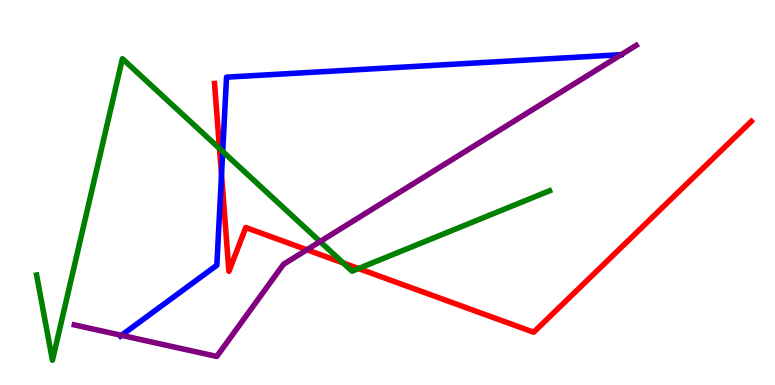[{'lines': ['blue', 'red'], 'intersections': [{'x': 2.86, 'y': 5.46}]}, {'lines': ['green', 'red'], 'intersections': [{'x': 2.83, 'y': 6.14}, {'x': 4.43, 'y': 3.17}, {'x': 4.63, 'y': 3.03}]}, {'lines': ['purple', 'red'], 'intersections': [{'x': 3.96, 'y': 3.51}]}, {'lines': ['blue', 'green'], 'intersections': [{'x': 2.87, 'y': 6.07}]}, {'lines': ['blue', 'purple'], 'intersections': [{'x': 1.57, 'y': 1.29}]}, {'lines': ['green', 'purple'], 'intersections': [{'x': 4.13, 'y': 3.73}]}]